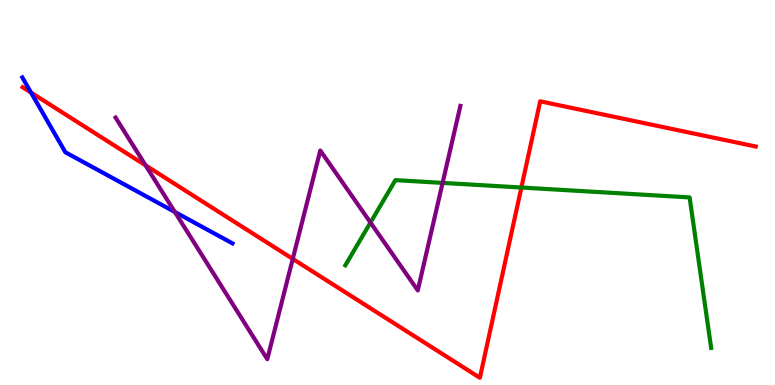[{'lines': ['blue', 'red'], 'intersections': [{'x': 0.401, 'y': 7.6}]}, {'lines': ['green', 'red'], 'intersections': [{'x': 6.73, 'y': 5.13}]}, {'lines': ['purple', 'red'], 'intersections': [{'x': 1.88, 'y': 5.71}, {'x': 3.78, 'y': 3.28}]}, {'lines': ['blue', 'green'], 'intersections': []}, {'lines': ['blue', 'purple'], 'intersections': [{'x': 2.26, 'y': 4.49}]}, {'lines': ['green', 'purple'], 'intersections': [{'x': 4.78, 'y': 4.22}, {'x': 5.71, 'y': 5.25}]}]